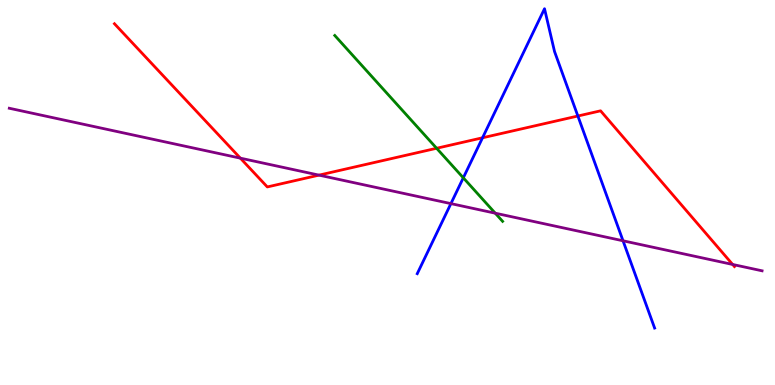[{'lines': ['blue', 'red'], 'intersections': [{'x': 6.23, 'y': 6.42}, {'x': 7.46, 'y': 6.99}]}, {'lines': ['green', 'red'], 'intersections': [{'x': 5.63, 'y': 6.15}]}, {'lines': ['purple', 'red'], 'intersections': [{'x': 3.1, 'y': 5.89}, {'x': 4.12, 'y': 5.45}, {'x': 9.45, 'y': 3.13}]}, {'lines': ['blue', 'green'], 'intersections': [{'x': 5.98, 'y': 5.38}]}, {'lines': ['blue', 'purple'], 'intersections': [{'x': 5.82, 'y': 4.71}, {'x': 8.04, 'y': 3.75}]}, {'lines': ['green', 'purple'], 'intersections': [{'x': 6.39, 'y': 4.46}]}]